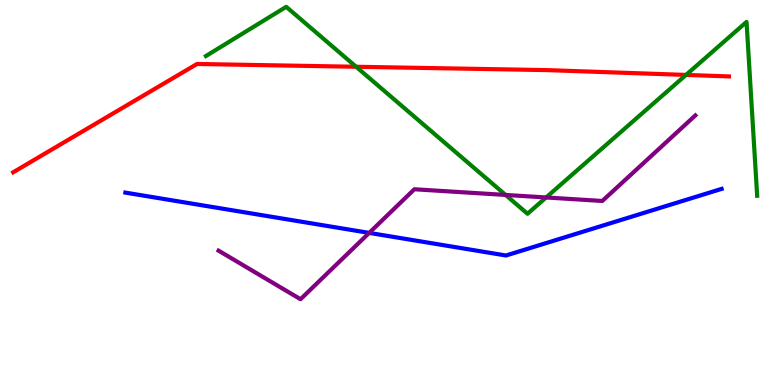[{'lines': ['blue', 'red'], 'intersections': []}, {'lines': ['green', 'red'], 'intersections': [{'x': 4.6, 'y': 8.27}, {'x': 8.85, 'y': 8.05}]}, {'lines': ['purple', 'red'], 'intersections': []}, {'lines': ['blue', 'green'], 'intersections': []}, {'lines': ['blue', 'purple'], 'intersections': [{'x': 4.76, 'y': 3.95}]}, {'lines': ['green', 'purple'], 'intersections': [{'x': 6.52, 'y': 4.94}, {'x': 7.05, 'y': 4.87}]}]